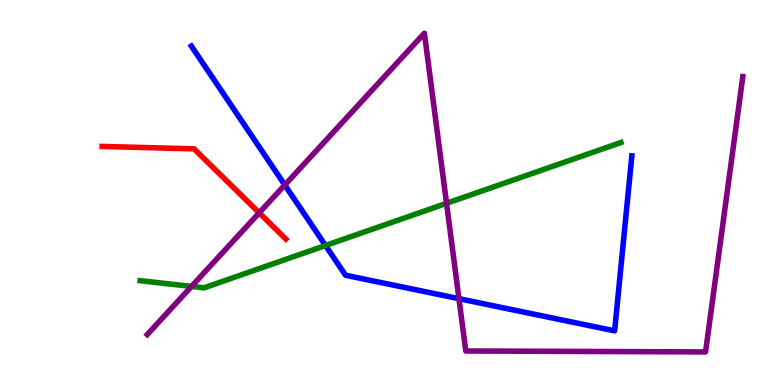[{'lines': ['blue', 'red'], 'intersections': []}, {'lines': ['green', 'red'], 'intersections': []}, {'lines': ['purple', 'red'], 'intersections': [{'x': 3.34, 'y': 4.47}]}, {'lines': ['blue', 'green'], 'intersections': [{'x': 4.2, 'y': 3.62}]}, {'lines': ['blue', 'purple'], 'intersections': [{'x': 3.68, 'y': 5.19}, {'x': 5.92, 'y': 2.24}]}, {'lines': ['green', 'purple'], 'intersections': [{'x': 2.47, 'y': 2.56}, {'x': 5.76, 'y': 4.72}]}]